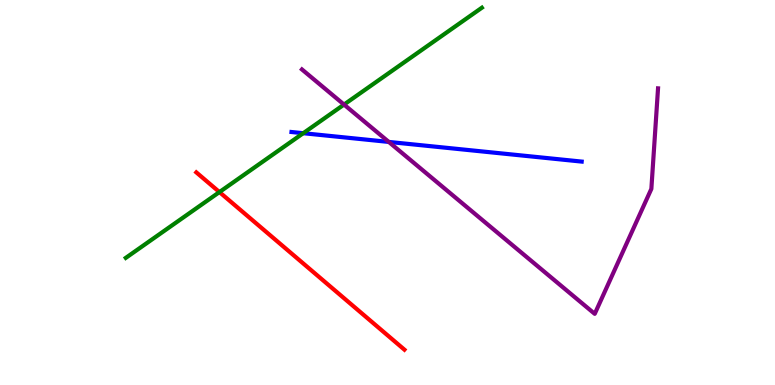[{'lines': ['blue', 'red'], 'intersections': []}, {'lines': ['green', 'red'], 'intersections': [{'x': 2.83, 'y': 5.01}]}, {'lines': ['purple', 'red'], 'intersections': []}, {'lines': ['blue', 'green'], 'intersections': [{'x': 3.91, 'y': 6.54}]}, {'lines': ['blue', 'purple'], 'intersections': [{'x': 5.02, 'y': 6.31}]}, {'lines': ['green', 'purple'], 'intersections': [{'x': 4.44, 'y': 7.28}]}]